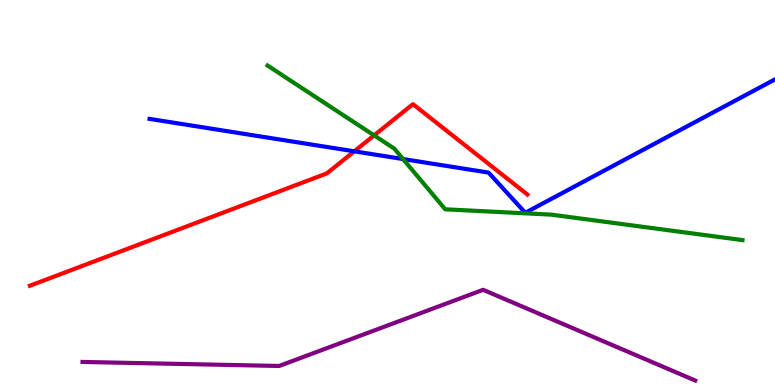[{'lines': ['blue', 'red'], 'intersections': [{'x': 4.57, 'y': 6.07}]}, {'lines': ['green', 'red'], 'intersections': [{'x': 4.83, 'y': 6.48}]}, {'lines': ['purple', 'red'], 'intersections': []}, {'lines': ['blue', 'green'], 'intersections': [{'x': 5.2, 'y': 5.87}]}, {'lines': ['blue', 'purple'], 'intersections': []}, {'lines': ['green', 'purple'], 'intersections': []}]